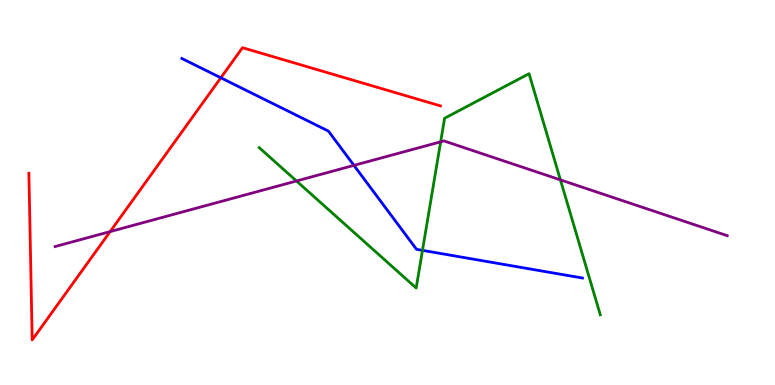[{'lines': ['blue', 'red'], 'intersections': [{'x': 2.85, 'y': 7.98}]}, {'lines': ['green', 'red'], 'intersections': []}, {'lines': ['purple', 'red'], 'intersections': [{'x': 1.42, 'y': 3.98}]}, {'lines': ['blue', 'green'], 'intersections': [{'x': 5.45, 'y': 3.5}]}, {'lines': ['blue', 'purple'], 'intersections': [{'x': 4.57, 'y': 5.7}]}, {'lines': ['green', 'purple'], 'intersections': [{'x': 3.83, 'y': 5.3}, {'x': 5.69, 'y': 6.32}, {'x': 7.23, 'y': 5.33}]}]